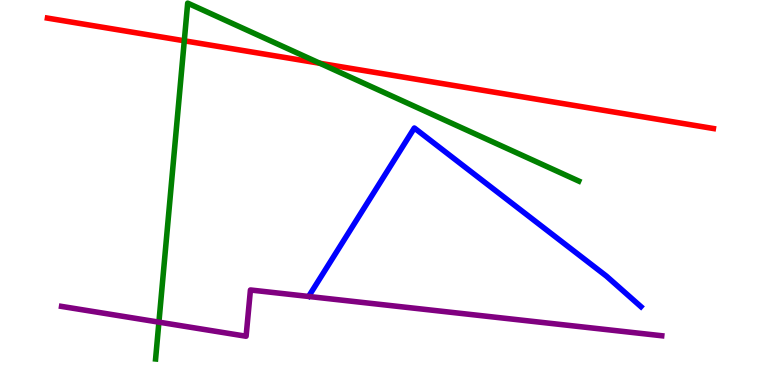[{'lines': ['blue', 'red'], 'intersections': []}, {'lines': ['green', 'red'], 'intersections': [{'x': 2.38, 'y': 8.94}, {'x': 4.13, 'y': 8.36}]}, {'lines': ['purple', 'red'], 'intersections': []}, {'lines': ['blue', 'green'], 'intersections': []}, {'lines': ['blue', 'purple'], 'intersections': []}, {'lines': ['green', 'purple'], 'intersections': [{'x': 2.05, 'y': 1.63}]}]